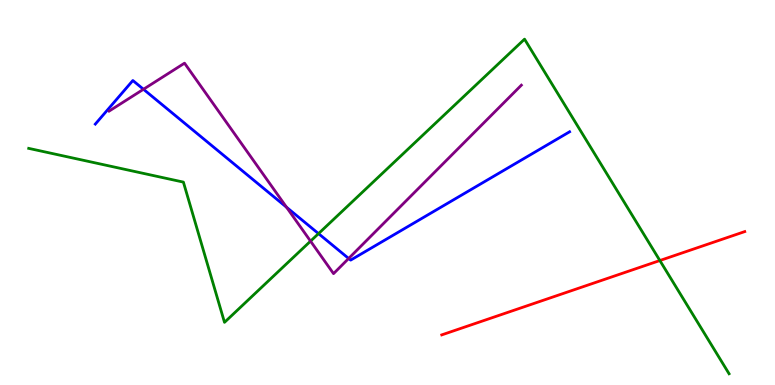[{'lines': ['blue', 'red'], 'intersections': []}, {'lines': ['green', 'red'], 'intersections': [{'x': 8.51, 'y': 3.23}]}, {'lines': ['purple', 'red'], 'intersections': []}, {'lines': ['blue', 'green'], 'intersections': [{'x': 4.11, 'y': 3.93}]}, {'lines': ['blue', 'purple'], 'intersections': [{'x': 1.85, 'y': 7.68}, {'x': 3.7, 'y': 4.62}, {'x': 4.5, 'y': 3.29}]}, {'lines': ['green', 'purple'], 'intersections': [{'x': 4.01, 'y': 3.74}]}]